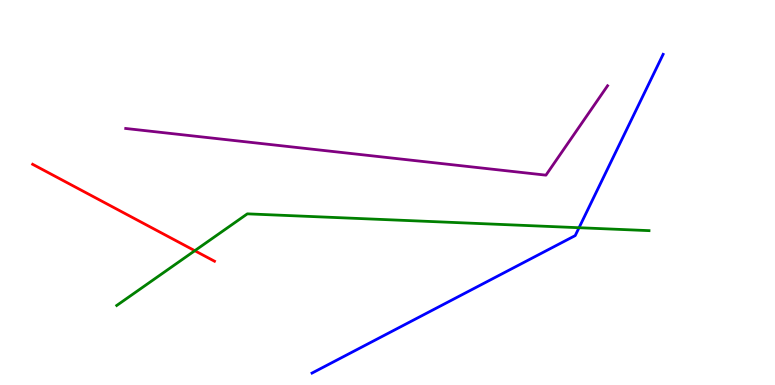[{'lines': ['blue', 'red'], 'intersections': []}, {'lines': ['green', 'red'], 'intersections': [{'x': 2.51, 'y': 3.49}]}, {'lines': ['purple', 'red'], 'intersections': []}, {'lines': ['blue', 'green'], 'intersections': [{'x': 7.47, 'y': 4.09}]}, {'lines': ['blue', 'purple'], 'intersections': []}, {'lines': ['green', 'purple'], 'intersections': []}]